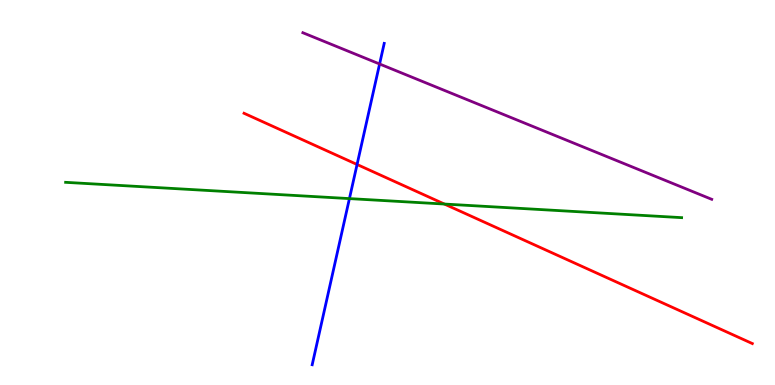[{'lines': ['blue', 'red'], 'intersections': [{'x': 4.61, 'y': 5.73}]}, {'lines': ['green', 'red'], 'intersections': [{'x': 5.73, 'y': 4.7}]}, {'lines': ['purple', 'red'], 'intersections': []}, {'lines': ['blue', 'green'], 'intersections': [{'x': 4.51, 'y': 4.84}]}, {'lines': ['blue', 'purple'], 'intersections': [{'x': 4.9, 'y': 8.34}]}, {'lines': ['green', 'purple'], 'intersections': []}]